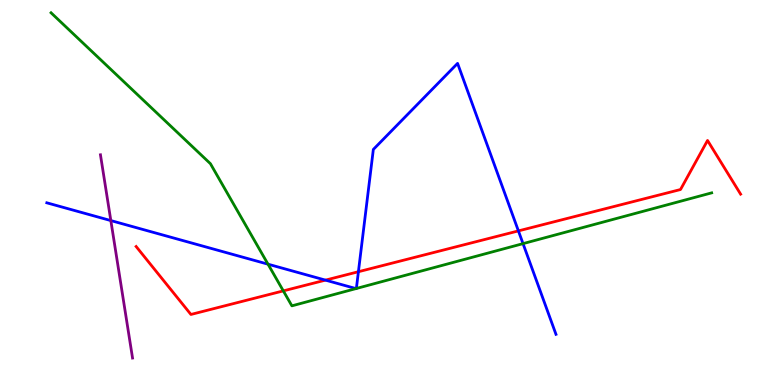[{'lines': ['blue', 'red'], 'intersections': [{'x': 4.2, 'y': 2.72}, {'x': 4.62, 'y': 2.94}, {'x': 6.69, 'y': 4.0}]}, {'lines': ['green', 'red'], 'intersections': [{'x': 3.66, 'y': 2.44}]}, {'lines': ['purple', 'red'], 'intersections': []}, {'lines': ['blue', 'green'], 'intersections': [{'x': 3.46, 'y': 3.14}, {'x': 4.59, 'y': 2.5}, {'x': 4.6, 'y': 2.51}, {'x': 6.75, 'y': 3.67}]}, {'lines': ['blue', 'purple'], 'intersections': [{'x': 1.43, 'y': 4.27}]}, {'lines': ['green', 'purple'], 'intersections': []}]